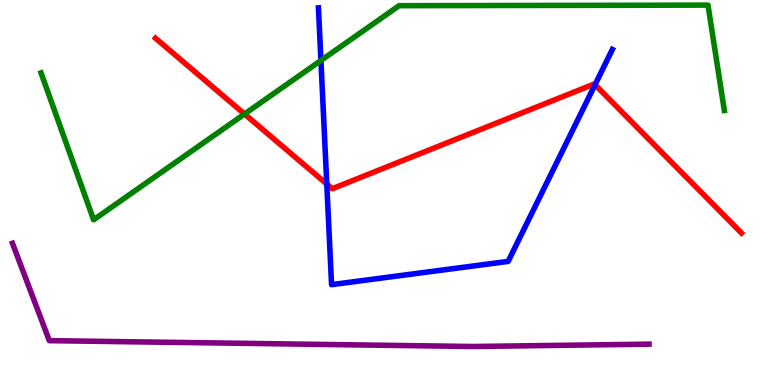[{'lines': ['blue', 'red'], 'intersections': [{'x': 4.22, 'y': 5.22}, {'x': 7.68, 'y': 7.8}]}, {'lines': ['green', 'red'], 'intersections': [{'x': 3.16, 'y': 7.04}]}, {'lines': ['purple', 'red'], 'intersections': []}, {'lines': ['blue', 'green'], 'intersections': [{'x': 4.14, 'y': 8.43}]}, {'lines': ['blue', 'purple'], 'intersections': []}, {'lines': ['green', 'purple'], 'intersections': []}]